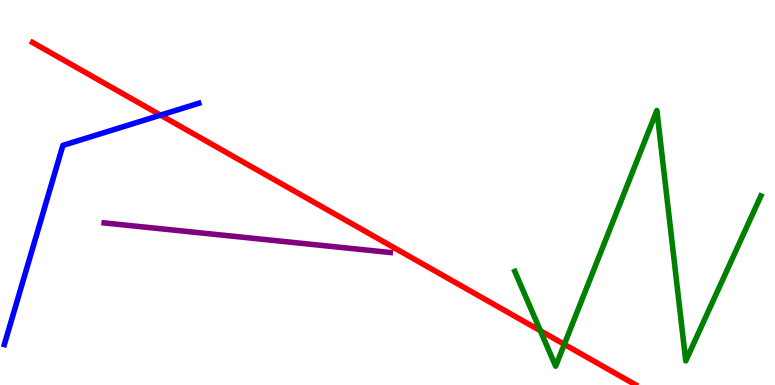[{'lines': ['blue', 'red'], 'intersections': [{'x': 2.07, 'y': 7.01}]}, {'lines': ['green', 'red'], 'intersections': [{'x': 6.97, 'y': 1.41}, {'x': 7.28, 'y': 1.06}]}, {'lines': ['purple', 'red'], 'intersections': []}, {'lines': ['blue', 'green'], 'intersections': []}, {'lines': ['blue', 'purple'], 'intersections': []}, {'lines': ['green', 'purple'], 'intersections': []}]